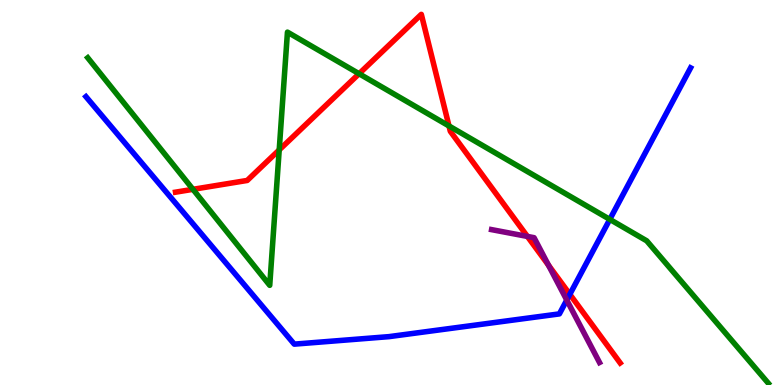[{'lines': ['blue', 'red'], 'intersections': [{'x': 7.35, 'y': 2.36}]}, {'lines': ['green', 'red'], 'intersections': [{'x': 2.49, 'y': 5.08}, {'x': 3.6, 'y': 6.11}, {'x': 4.63, 'y': 8.08}, {'x': 5.79, 'y': 6.73}]}, {'lines': ['purple', 'red'], 'intersections': [{'x': 6.81, 'y': 3.86}, {'x': 7.08, 'y': 3.11}]}, {'lines': ['blue', 'green'], 'intersections': [{'x': 7.87, 'y': 4.3}]}, {'lines': ['blue', 'purple'], 'intersections': [{'x': 7.31, 'y': 2.21}]}, {'lines': ['green', 'purple'], 'intersections': []}]